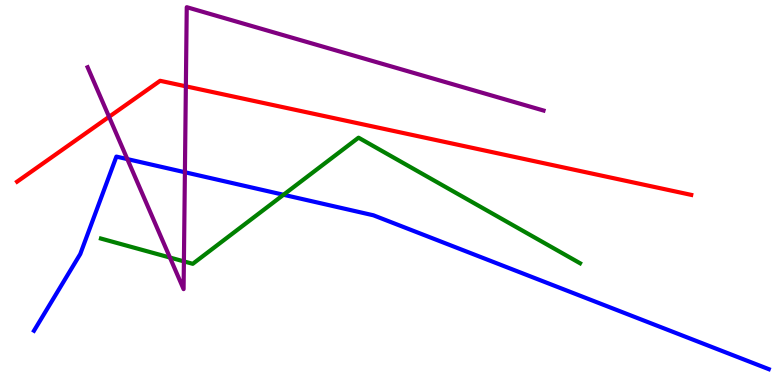[{'lines': ['blue', 'red'], 'intersections': []}, {'lines': ['green', 'red'], 'intersections': []}, {'lines': ['purple', 'red'], 'intersections': [{'x': 1.41, 'y': 6.97}, {'x': 2.4, 'y': 7.76}]}, {'lines': ['blue', 'green'], 'intersections': [{'x': 3.66, 'y': 4.94}]}, {'lines': ['blue', 'purple'], 'intersections': [{'x': 1.64, 'y': 5.87}, {'x': 2.39, 'y': 5.53}]}, {'lines': ['green', 'purple'], 'intersections': [{'x': 2.19, 'y': 3.31}, {'x': 2.37, 'y': 3.21}]}]